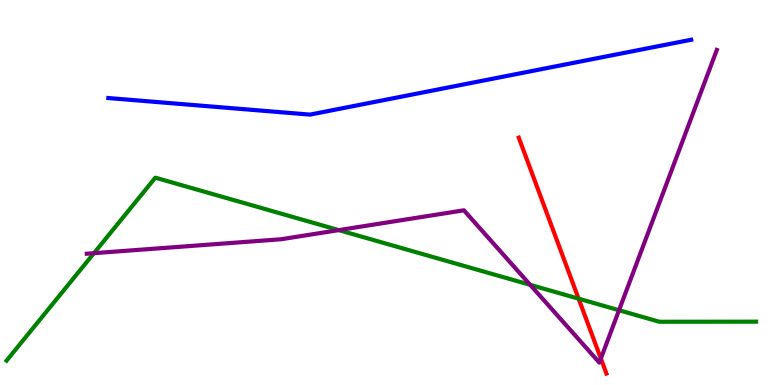[{'lines': ['blue', 'red'], 'intersections': []}, {'lines': ['green', 'red'], 'intersections': [{'x': 7.47, 'y': 2.24}]}, {'lines': ['purple', 'red'], 'intersections': [{'x': 7.75, 'y': 0.687}]}, {'lines': ['blue', 'green'], 'intersections': []}, {'lines': ['blue', 'purple'], 'intersections': []}, {'lines': ['green', 'purple'], 'intersections': [{'x': 1.21, 'y': 3.42}, {'x': 4.37, 'y': 4.02}, {'x': 6.84, 'y': 2.6}, {'x': 7.99, 'y': 1.94}]}]